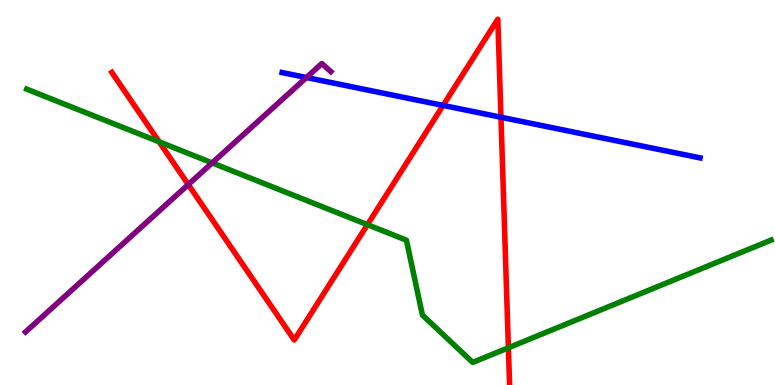[{'lines': ['blue', 'red'], 'intersections': [{'x': 5.72, 'y': 7.26}, {'x': 6.46, 'y': 6.95}]}, {'lines': ['green', 'red'], 'intersections': [{'x': 2.05, 'y': 6.32}, {'x': 4.74, 'y': 4.16}, {'x': 6.56, 'y': 0.967}]}, {'lines': ['purple', 'red'], 'intersections': [{'x': 2.43, 'y': 5.21}]}, {'lines': ['blue', 'green'], 'intersections': []}, {'lines': ['blue', 'purple'], 'intersections': [{'x': 3.95, 'y': 7.99}]}, {'lines': ['green', 'purple'], 'intersections': [{'x': 2.74, 'y': 5.77}]}]